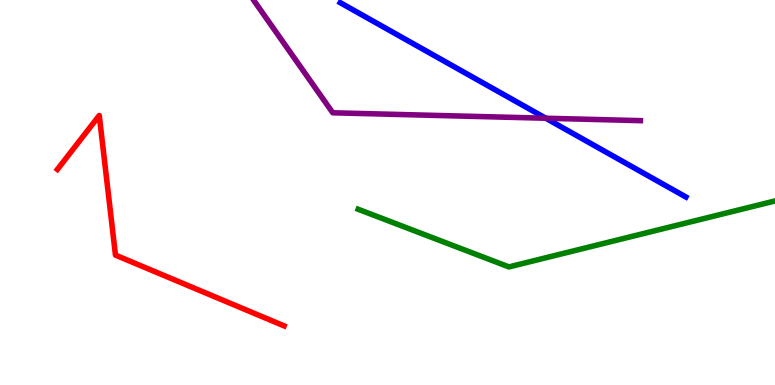[{'lines': ['blue', 'red'], 'intersections': []}, {'lines': ['green', 'red'], 'intersections': []}, {'lines': ['purple', 'red'], 'intersections': []}, {'lines': ['blue', 'green'], 'intersections': []}, {'lines': ['blue', 'purple'], 'intersections': [{'x': 7.04, 'y': 6.93}]}, {'lines': ['green', 'purple'], 'intersections': []}]